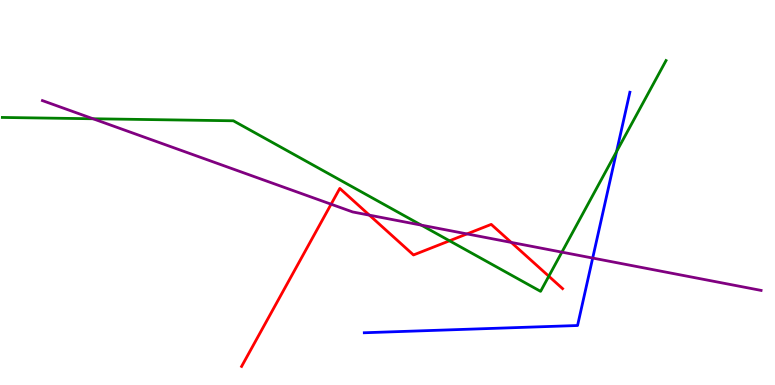[{'lines': ['blue', 'red'], 'intersections': []}, {'lines': ['green', 'red'], 'intersections': [{'x': 5.8, 'y': 3.75}, {'x': 7.08, 'y': 2.83}]}, {'lines': ['purple', 'red'], 'intersections': [{'x': 4.27, 'y': 4.7}, {'x': 4.77, 'y': 4.41}, {'x': 6.03, 'y': 3.92}, {'x': 6.6, 'y': 3.7}]}, {'lines': ['blue', 'green'], 'intersections': [{'x': 7.96, 'y': 6.06}]}, {'lines': ['blue', 'purple'], 'intersections': [{'x': 7.65, 'y': 3.3}]}, {'lines': ['green', 'purple'], 'intersections': [{'x': 1.2, 'y': 6.92}, {'x': 5.44, 'y': 4.15}, {'x': 7.25, 'y': 3.45}]}]